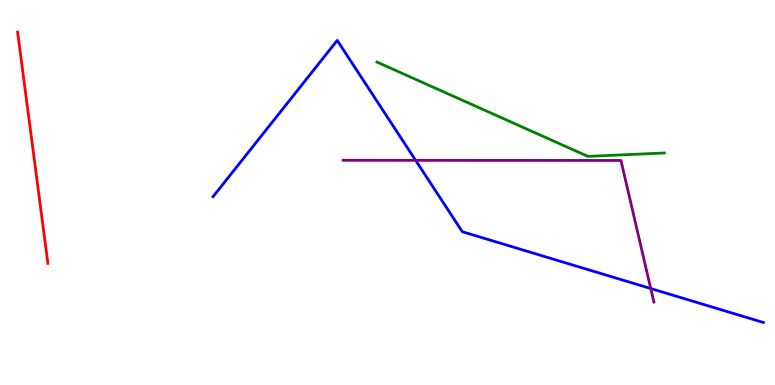[{'lines': ['blue', 'red'], 'intersections': []}, {'lines': ['green', 'red'], 'intersections': []}, {'lines': ['purple', 'red'], 'intersections': []}, {'lines': ['blue', 'green'], 'intersections': []}, {'lines': ['blue', 'purple'], 'intersections': [{'x': 5.36, 'y': 5.84}, {'x': 8.4, 'y': 2.51}]}, {'lines': ['green', 'purple'], 'intersections': []}]